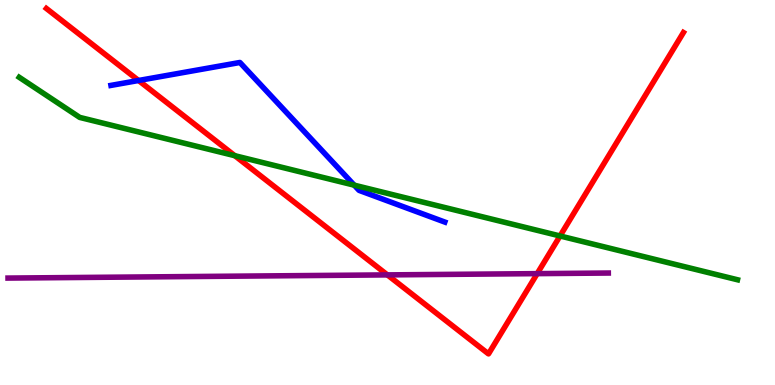[{'lines': ['blue', 'red'], 'intersections': [{'x': 1.79, 'y': 7.91}]}, {'lines': ['green', 'red'], 'intersections': [{'x': 3.03, 'y': 5.96}, {'x': 7.23, 'y': 3.87}]}, {'lines': ['purple', 'red'], 'intersections': [{'x': 5.0, 'y': 2.86}, {'x': 6.93, 'y': 2.89}]}, {'lines': ['blue', 'green'], 'intersections': [{'x': 4.57, 'y': 5.19}]}, {'lines': ['blue', 'purple'], 'intersections': []}, {'lines': ['green', 'purple'], 'intersections': []}]